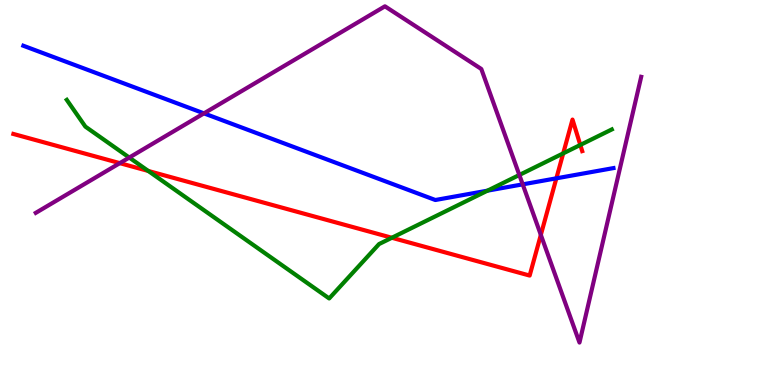[{'lines': ['blue', 'red'], 'intersections': [{'x': 7.18, 'y': 5.37}]}, {'lines': ['green', 'red'], 'intersections': [{'x': 1.91, 'y': 5.56}, {'x': 5.06, 'y': 3.82}, {'x': 7.27, 'y': 6.02}, {'x': 7.49, 'y': 6.24}]}, {'lines': ['purple', 'red'], 'intersections': [{'x': 1.55, 'y': 5.76}, {'x': 6.98, 'y': 3.9}]}, {'lines': ['blue', 'green'], 'intersections': [{'x': 6.29, 'y': 5.05}]}, {'lines': ['blue', 'purple'], 'intersections': [{'x': 2.63, 'y': 7.06}, {'x': 6.74, 'y': 5.21}]}, {'lines': ['green', 'purple'], 'intersections': [{'x': 1.67, 'y': 5.91}, {'x': 6.7, 'y': 5.46}]}]